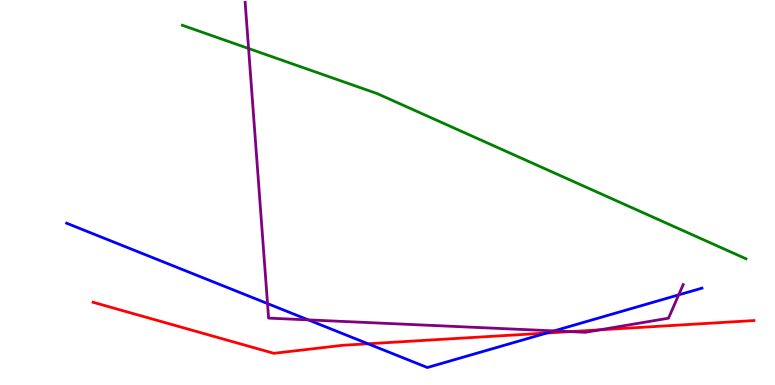[{'lines': ['blue', 'red'], 'intersections': [{'x': 4.75, 'y': 1.07}, {'x': 7.05, 'y': 1.35}]}, {'lines': ['green', 'red'], 'intersections': []}, {'lines': ['purple', 'red'], 'intersections': [{'x': 7.36, 'y': 1.39}, {'x': 7.74, 'y': 1.43}]}, {'lines': ['blue', 'green'], 'intersections': []}, {'lines': ['blue', 'purple'], 'intersections': [{'x': 3.45, 'y': 2.11}, {'x': 3.98, 'y': 1.69}, {'x': 7.15, 'y': 1.41}, {'x': 8.76, 'y': 2.34}]}, {'lines': ['green', 'purple'], 'intersections': [{'x': 3.21, 'y': 8.74}]}]